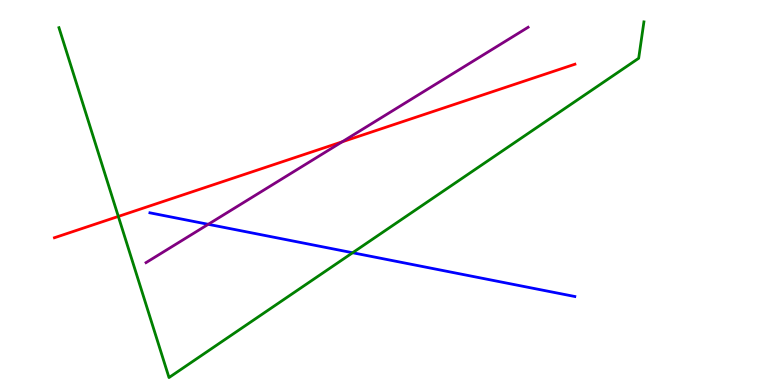[{'lines': ['blue', 'red'], 'intersections': []}, {'lines': ['green', 'red'], 'intersections': [{'x': 1.53, 'y': 4.38}]}, {'lines': ['purple', 'red'], 'intersections': [{'x': 4.41, 'y': 6.32}]}, {'lines': ['blue', 'green'], 'intersections': [{'x': 4.55, 'y': 3.44}]}, {'lines': ['blue', 'purple'], 'intersections': [{'x': 2.69, 'y': 4.17}]}, {'lines': ['green', 'purple'], 'intersections': []}]